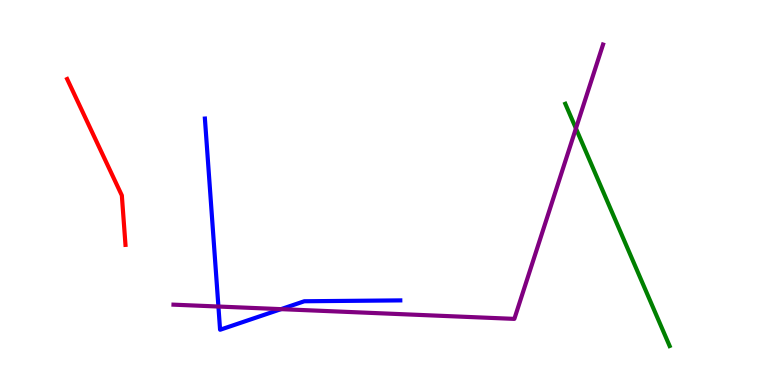[{'lines': ['blue', 'red'], 'intersections': []}, {'lines': ['green', 'red'], 'intersections': []}, {'lines': ['purple', 'red'], 'intersections': []}, {'lines': ['blue', 'green'], 'intersections': []}, {'lines': ['blue', 'purple'], 'intersections': [{'x': 2.82, 'y': 2.04}, {'x': 3.63, 'y': 1.97}]}, {'lines': ['green', 'purple'], 'intersections': [{'x': 7.43, 'y': 6.66}]}]